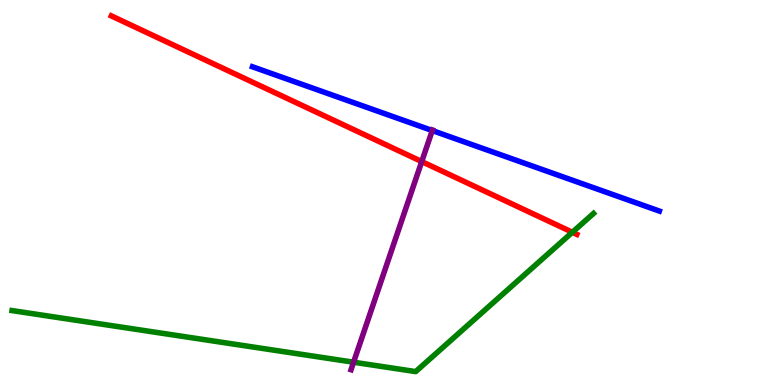[{'lines': ['blue', 'red'], 'intersections': []}, {'lines': ['green', 'red'], 'intersections': [{'x': 7.39, 'y': 3.97}]}, {'lines': ['purple', 'red'], 'intersections': [{'x': 5.44, 'y': 5.8}]}, {'lines': ['blue', 'green'], 'intersections': []}, {'lines': ['blue', 'purple'], 'intersections': [{'x': 5.58, 'y': 6.61}]}, {'lines': ['green', 'purple'], 'intersections': [{'x': 4.56, 'y': 0.592}]}]